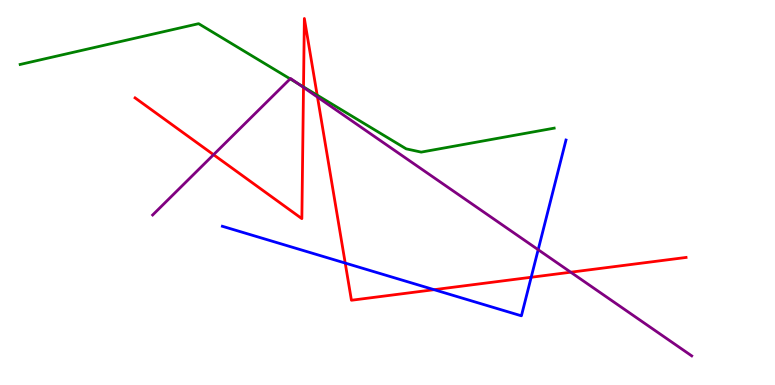[{'lines': ['blue', 'red'], 'intersections': [{'x': 4.45, 'y': 3.17}, {'x': 5.6, 'y': 2.48}, {'x': 6.85, 'y': 2.8}]}, {'lines': ['green', 'red'], 'intersections': [{'x': 3.92, 'y': 7.74}, {'x': 4.09, 'y': 7.53}]}, {'lines': ['purple', 'red'], 'intersections': [{'x': 2.76, 'y': 5.98}, {'x': 3.92, 'y': 7.73}, {'x': 4.1, 'y': 7.48}, {'x': 7.36, 'y': 2.93}]}, {'lines': ['blue', 'green'], 'intersections': []}, {'lines': ['blue', 'purple'], 'intersections': [{'x': 6.94, 'y': 3.51}]}, {'lines': ['green', 'purple'], 'intersections': [{'x': 3.74, 'y': 7.95}, {'x': 3.84, 'y': 7.83}]}]